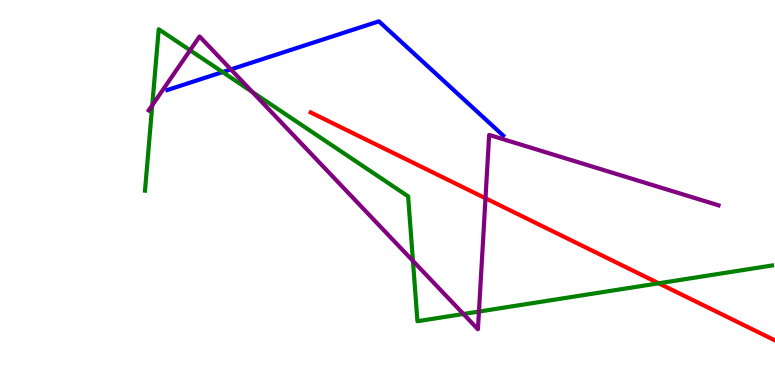[{'lines': ['blue', 'red'], 'intersections': []}, {'lines': ['green', 'red'], 'intersections': [{'x': 8.5, 'y': 2.64}]}, {'lines': ['purple', 'red'], 'intersections': [{'x': 6.26, 'y': 4.85}]}, {'lines': ['blue', 'green'], 'intersections': [{'x': 2.87, 'y': 8.13}]}, {'lines': ['blue', 'purple'], 'intersections': [{'x': 2.98, 'y': 8.2}]}, {'lines': ['green', 'purple'], 'intersections': [{'x': 1.96, 'y': 7.27}, {'x': 2.45, 'y': 8.69}, {'x': 3.26, 'y': 7.61}, {'x': 5.33, 'y': 3.22}, {'x': 5.98, 'y': 1.84}, {'x': 6.18, 'y': 1.91}]}]